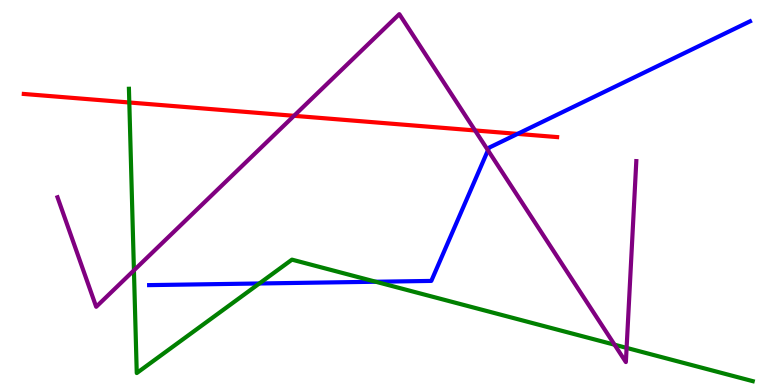[{'lines': ['blue', 'red'], 'intersections': [{'x': 6.68, 'y': 6.52}]}, {'lines': ['green', 'red'], 'intersections': [{'x': 1.67, 'y': 7.34}]}, {'lines': ['purple', 'red'], 'intersections': [{'x': 3.79, 'y': 6.99}, {'x': 6.13, 'y': 6.61}]}, {'lines': ['blue', 'green'], 'intersections': [{'x': 3.35, 'y': 2.64}, {'x': 4.85, 'y': 2.68}]}, {'lines': ['blue', 'purple'], 'intersections': [{'x': 6.3, 'y': 6.1}]}, {'lines': ['green', 'purple'], 'intersections': [{'x': 1.73, 'y': 2.98}, {'x': 7.93, 'y': 1.05}, {'x': 8.09, 'y': 0.964}]}]